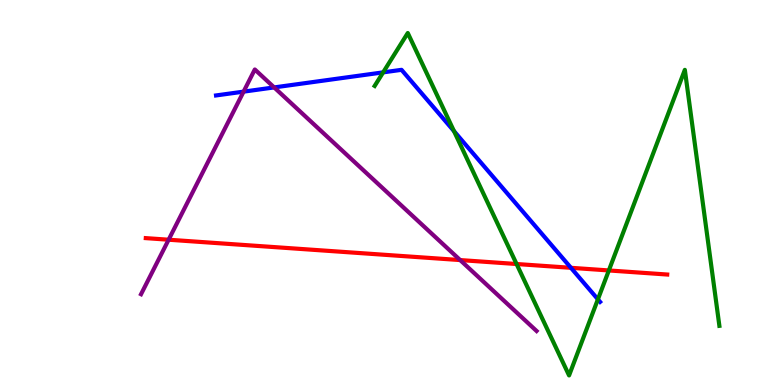[{'lines': ['blue', 'red'], 'intersections': [{'x': 7.37, 'y': 3.04}]}, {'lines': ['green', 'red'], 'intersections': [{'x': 6.67, 'y': 3.14}, {'x': 7.86, 'y': 2.98}]}, {'lines': ['purple', 'red'], 'intersections': [{'x': 2.18, 'y': 3.77}, {'x': 5.94, 'y': 3.24}]}, {'lines': ['blue', 'green'], 'intersections': [{'x': 4.94, 'y': 8.12}, {'x': 5.86, 'y': 6.59}, {'x': 7.71, 'y': 2.23}]}, {'lines': ['blue', 'purple'], 'intersections': [{'x': 3.14, 'y': 7.62}, {'x': 3.54, 'y': 7.73}]}, {'lines': ['green', 'purple'], 'intersections': []}]